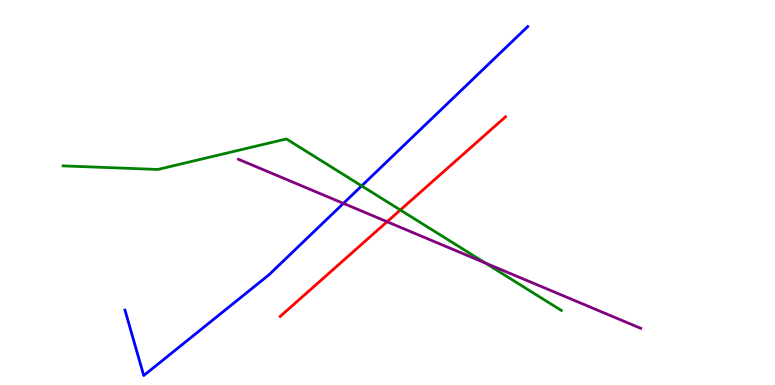[{'lines': ['blue', 'red'], 'intersections': []}, {'lines': ['green', 'red'], 'intersections': [{'x': 5.17, 'y': 4.55}]}, {'lines': ['purple', 'red'], 'intersections': [{'x': 4.99, 'y': 4.24}]}, {'lines': ['blue', 'green'], 'intersections': [{'x': 4.67, 'y': 5.17}]}, {'lines': ['blue', 'purple'], 'intersections': [{'x': 4.43, 'y': 4.72}]}, {'lines': ['green', 'purple'], 'intersections': [{'x': 6.26, 'y': 3.17}]}]